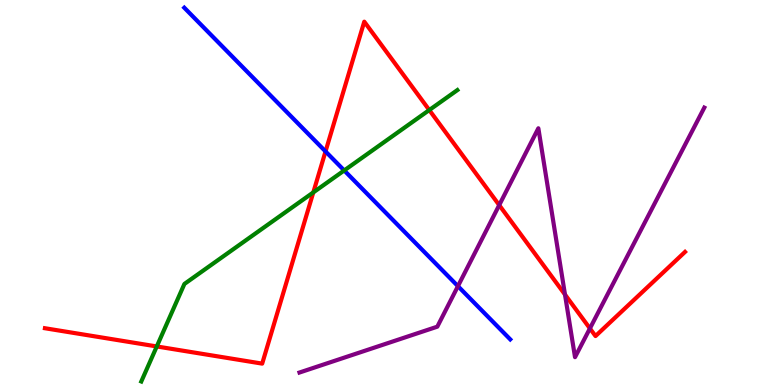[{'lines': ['blue', 'red'], 'intersections': [{'x': 4.2, 'y': 6.07}]}, {'lines': ['green', 'red'], 'intersections': [{'x': 2.02, 'y': 1.0}, {'x': 4.04, 'y': 5.0}, {'x': 5.54, 'y': 7.14}]}, {'lines': ['purple', 'red'], 'intersections': [{'x': 6.44, 'y': 4.67}, {'x': 7.29, 'y': 2.35}, {'x': 7.61, 'y': 1.47}]}, {'lines': ['blue', 'green'], 'intersections': [{'x': 4.44, 'y': 5.57}]}, {'lines': ['blue', 'purple'], 'intersections': [{'x': 5.91, 'y': 2.57}]}, {'lines': ['green', 'purple'], 'intersections': []}]